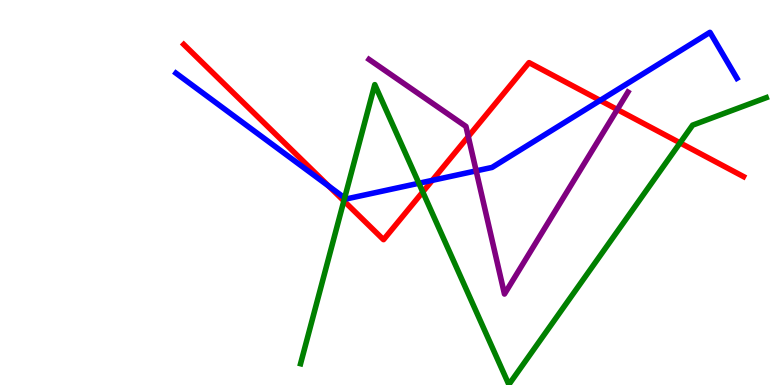[{'lines': ['blue', 'red'], 'intersections': [{'x': 4.24, 'y': 5.16}, {'x': 5.58, 'y': 5.32}, {'x': 7.74, 'y': 7.39}]}, {'lines': ['green', 'red'], 'intersections': [{'x': 4.44, 'y': 4.78}, {'x': 5.45, 'y': 5.01}, {'x': 8.77, 'y': 6.29}]}, {'lines': ['purple', 'red'], 'intersections': [{'x': 6.04, 'y': 6.45}, {'x': 7.96, 'y': 7.16}]}, {'lines': ['blue', 'green'], 'intersections': [{'x': 4.45, 'y': 4.86}, {'x': 5.4, 'y': 5.24}]}, {'lines': ['blue', 'purple'], 'intersections': [{'x': 6.14, 'y': 5.56}]}, {'lines': ['green', 'purple'], 'intersections': []}]